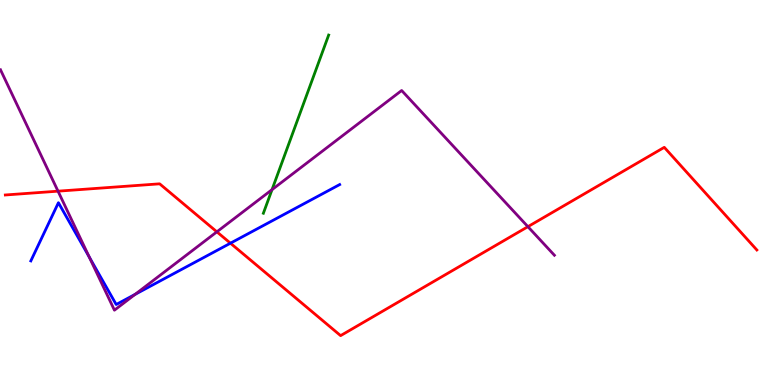[{'lines': ['blue', 'red'], 'intersections': [{'x': 2.97, 'y': 3.68}]}, {'lines': ['green', 'red'], 'intersections': []}, {'lines': ['purple', 'red'], 'intersections': [{'x': 0.749, 'y': 5.03}, {'x': 2.8, 'y': 3.98}, {'x': 6.81, 'y': 4.11}]}, {'lines': ['blue', 'green'], 'intersections': []}, {'lines': ['blue', 'purple'], 'intersections': [{'x': 1.15, 'y': 3.33}, {'x': 1.74, 'y': 2.35}]}, {'lines': ['green', 'purple'], 'intersections': [{'x': 3.51, 'y': 5.07}]}]